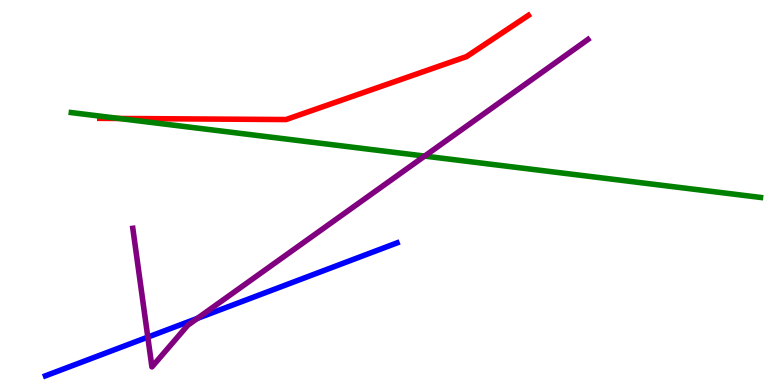[{'lines': ['blue', 'red'], 'intersections': []}, {'lines': ['green', 'red'], 'intersections': [{'x': 1.54, 'y': 6.92}]}, {'lines': ['purple', 'red'], 'intersections': []}, {'lines': ['blue', 'green'], 'intersections': []}, {'lines': ['blue', 'purple'], 'intersections': [{'x': 1.91, 'y': 1.24}, {'x': 2.55, 'y': 1.73}]}, {'lines': ['green', 'purple'], 'intersections': [{'x': 5.48, 'y': 5.95}]}]